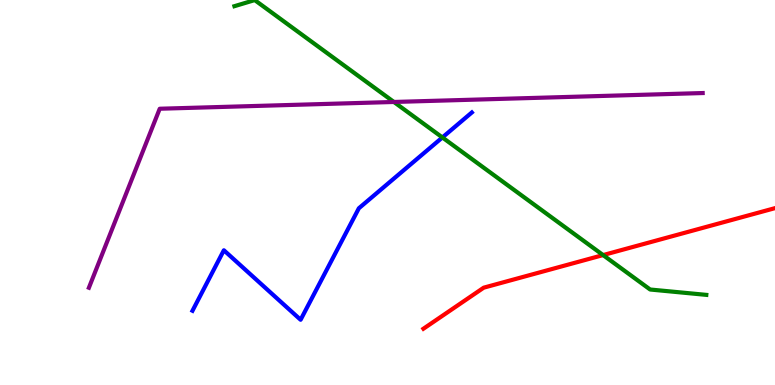[{'lines': ['blue', 'red'], 'intersections': []}, {'lines': ['green', 'red'], 'intersections': [{'x': 7.78, 'y': 3.37}]}, {'lines': ['purple', 'red'], 'intersections': []}, {'lines': ['blue', 'green'], 'intersections': [{'x': 5.71, 'y': 6.43}]}, {'lines': ['blue', 'purple'], 'intersections': []}, {'lines': ['green', 'purple'], 'intersections': [{'x': 5.08, 'y': 7.35}]}]